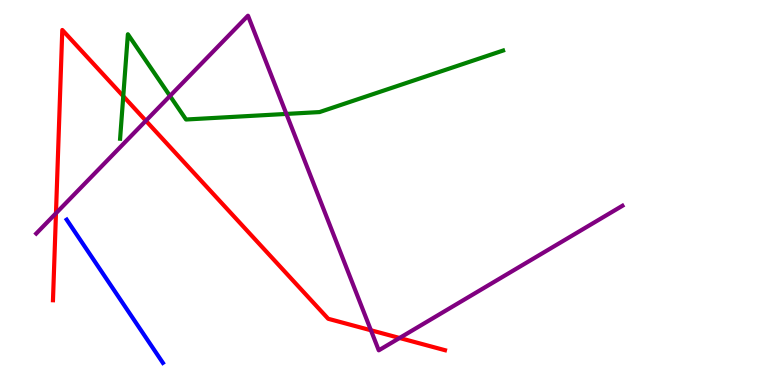[{'lines': ['blue', 'red'], 'intersections': []}, {'lines': ['green', 'red'], 'intersections': [{'x': 1.59, 'y': 7.5}]}, {'lines': ['purple', 'red'], 'intersections': [{'x': 0.722, 'y': 4.46}, {'x': 1.88, 'y': 6.86}, {'x': 4.79, 'y': 1.42}, {'x': 5.16, 'y': 1.22}]}, {'lines': ['blue', 'green'], 'intersections': []}, {'lines': ['blue', 'purple'], 'intersections': []}, {'lines': ['green', 'purple'], 'intersections': [{'x': 2.19, 'y': 7.51}, {'x': 3.7, 'y': 7.04}]}]